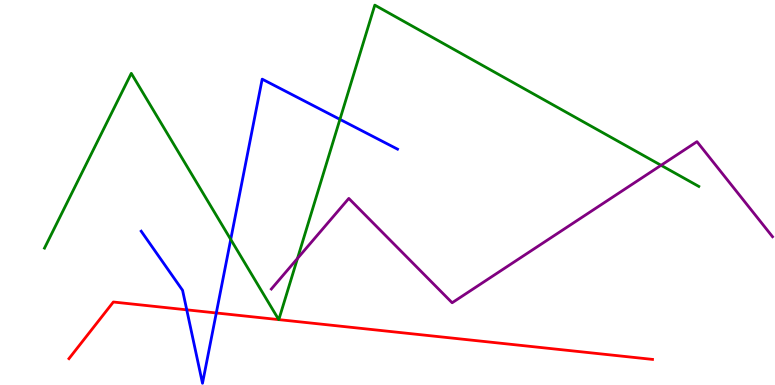[{'lines': ['blue', 'red'], 'intersections': [{'x': 2.41, 'y': 1.95}, {'x': 2.79, 'y': 1.87}]}, {'lines': ['green', 'red'], 'intersections': [{'x': 3.6, 'y': 1.7}, {'x': 3.6, 'y': 1.7}]}, {'lines': ['purple', 'red'], 'intersections': []}, {'lines': ['blue', 'green'], 'intersections': [{'x': 2.98, 'y': 3.78}, {'x': 4.39, 'y': 6.9}]}, {'lines': ['blue', 'purple'], 'intersections': []}, {'lines': ['green', 'purple'], 'intersections': [{'x': 3.84, 'y': 3.29}, {'x': 8.53, 'y': 5.71}]}]